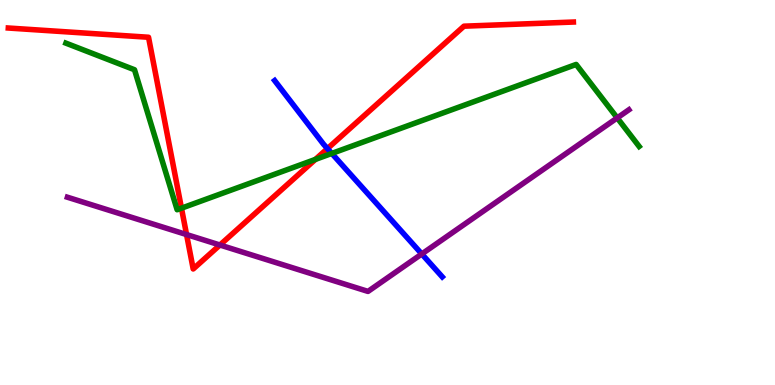[{'lines': ['blue', 'red'], 'intersections': [{'x': 4.23, 'y': 6.14}]}, {'lines': ['green', 'red'], 'intersections': [{'x': 2.34, 'y': 4.59}, {'x': 4.07, 'y': 5.86}]}, {'lines': ['purple', 'red'], 'intersections': [{'x': 2.41, 'y': 3.91}, {'x': 2.84, 'y': 3.64}]}, {'lines': ['blue', 'green'], 'intersections': [{'x': 4.28, 'y': 6.01}]}, {'lines': ['blue', 'purple'], 'intersections': [{'x': 5.44, 'y': 3.4}]}, {'lines': ['green', 'purple'], 'intersections': [{'x': 7.96, 'y': 6.94}]}]